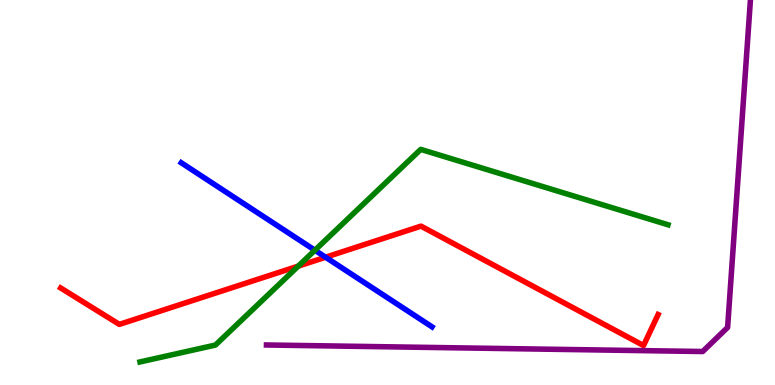[{'lines': ['blue', 'red'], 'intersections': [{'x': 4.2, 'y': 3.32}]}, {'lines': ['green', 'red'], 'intersections': [{'x': 3.85, 'y': 3.09}]}, {'lines': ['purple', 'red'], 'intersections': []}, {'lines': ['blue', 'green'], 'intersections': [{'x': 4.06, 'y': 3.5}]}, {'lines': ['blue', 'purple'], 'intersections': []}, {'lines': ['green', 'purple'], 'intersections': []}]